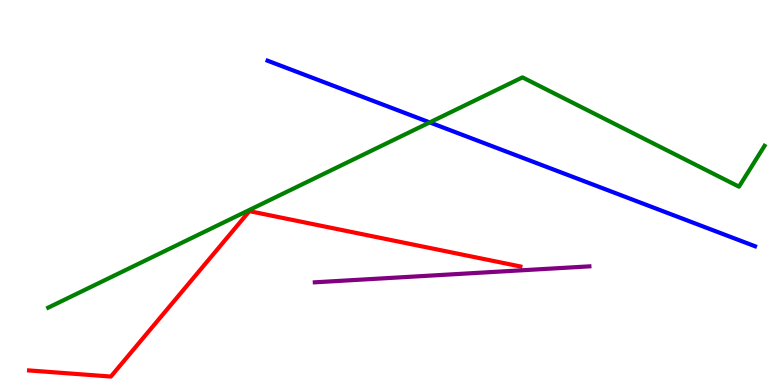[{'lines': ['blue', 'red'], 'intersections': []}, {'lines': ['green', 'red'], 'intersections': []}, {'lines': ['purple', 'red'], 'intersections': []}, {'lines': ['blue', 'green'], 'intersections': [{'x': 5.54, 'y': 6.82}]}, {'lines': ['blue', 'purple'], 'intersections': []}, {'lines': ['green', 'purple'], 'intersections': []}]